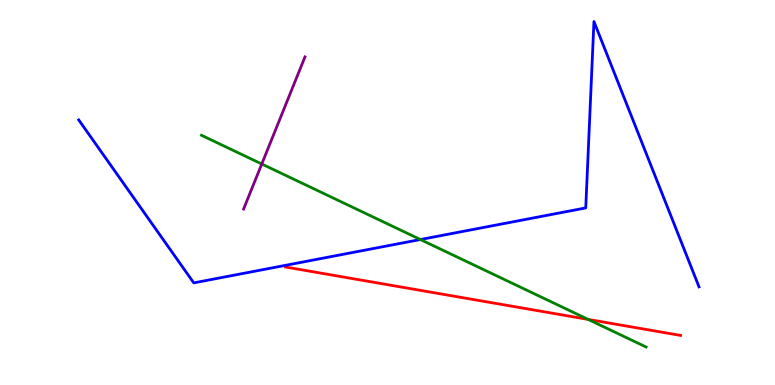[{'lines': ['blue', 'red'], 'intersections': []}, {'lines': ['green', 'red'], 'intersections': [{'x': 7.59, 'y': 1.7}]}, {'lines': ['purple', 'red'], 'intersections': []}, {'lines': ['blue', 'green'], 'intersections': [{'x': 5.42, 'y': 3.78}]}, {'lines': ['blue', 'purple'], 'intersections': []}, {'lines': ['green', 'purple'], 'intersections': [{'x': 3.38, 'y': 5.74}]}]